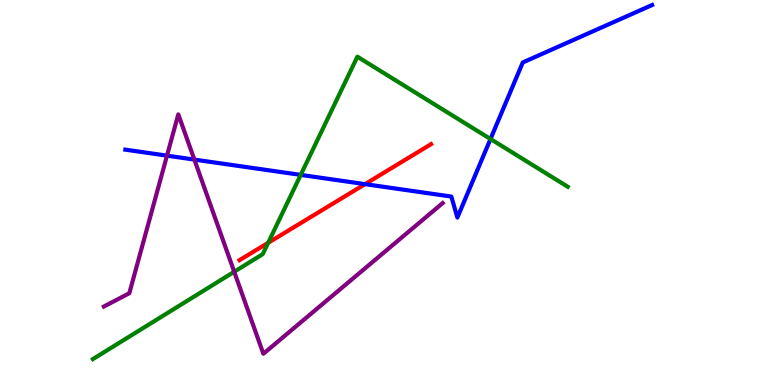[{'lines': ['blue', 'red'], 'intersections': [{'x': 4.71, 'y': 5.22}]}, {'lines': ['green', 'red'], 'intersections': [{'x': 3.46, 'y': 3.69}]}, {'lines': ['purple', 'red'], 'intersections': []}, {'lines': ['blue', 'green'], 'intersections': [{'x': 3.88, 'y': 5.46}, {'x': 6.33, 'y': 6.39}]}, {'lines': ['blue', 'purple'], 'intersections': [{'x': 2.15, 'y': 5.96}, {'x': 2.51, 'y': 5.85}]}, {'lines': ['green', 'purple'], 'intersections': [{'x': 3.02, 'y': 2.94}]}]